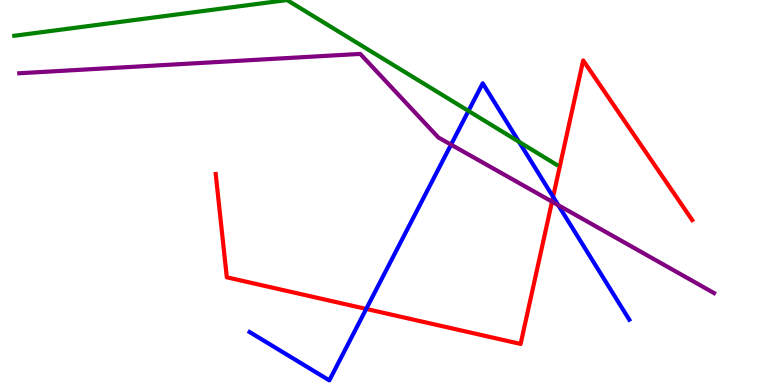[{'lines': ['blue', 'red'], 'intersections': [{'x': 4.73, 'y': 1.98}, {'x': 7.14, 'y': 4.89}]}, {'lines': ['green', 'red'], 'intersections': []}, {'lines': ['purple', 'red'], 'intersections': [{'x': 7.12, 'y': 4.76}]}, {'lines': ['blue', 'green'], 'intersections': [{'x': 6.04, 'y': 7.12}, {'x': 6.7, 'y': 6.32}]}, {'lines': ['blue', 'purple'], 'intersections': [{'x': 5.82, 'y': 6.24}, {'x': 7.2, 'y': 4.67}]}, {'lines': ['green', 'purple'], 'intersections': []}]